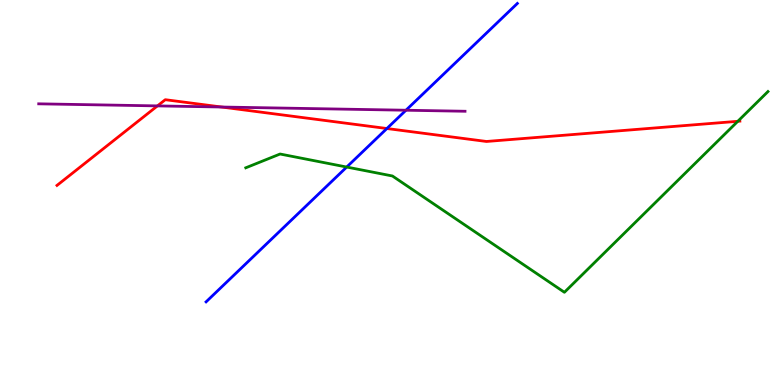[{'lines': ['blue', 'red'], 'intersections': [{'x': 4.99, 'y': 6.66}]}, {'lines': ['green', 'red'], 'intersections': [{'x': 9.52, 'y': 6.85}]}, {'lines': ['purple', 'red'], 'intersections': [{'x': 2.03, 'y': 7.25}, {'x': 2.86, 'y': 7.22}]}, {'lines': ['blue', 'green'], 'intersections': [{'x': 4.47, 'y': 5.66}]}, {'lines': ['blue', 'purple'], 'intersections': [{'x': 5.24, 'y': 7.14}]}, {'lines': ['green', 'purple'], 'intersections': []}]